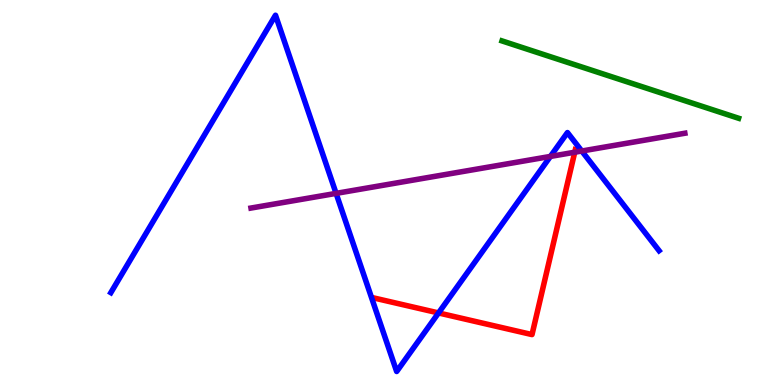[{'lines': ['blue', 'red'], 'intersections': [{'x': 5.66, 'y': 1.87}]}, {'lines': ['green', 'red'], 'intersections': []}, {'lines': ['purple', 'red'], 'intersections': [{'x': 7.42, 'y': 6.05}]}, {'lines': ['blue', 'green'], 'intersections': []}, {'lines': ['blue', 'purple'], 'intersections': [{'x': 4.34, 'y': 4.98}, {'x': 7.1, 'y': 5.94}, {'x': 7.51, 'y': 6.08}]}, {'lines': ['green', 'purple'], 'intersections': []}]